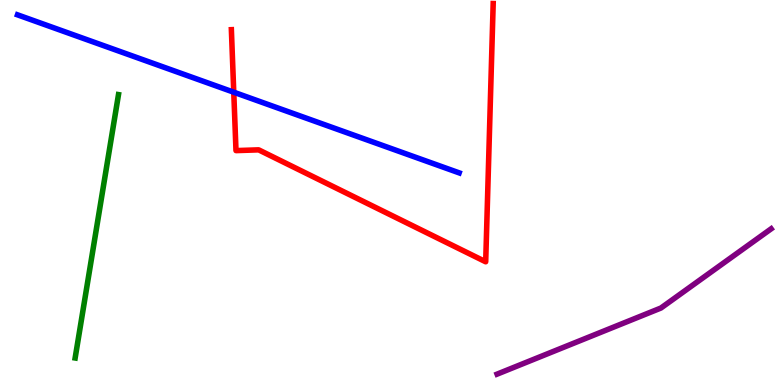[{'lines': ['blue', 'red'], 'intersections': [{'x': 3.02, 'y': 7.6}]}, {'lines': ['green', 'red'], 'intersections': []}, {'lines': ['purple', 'red'], 'intersections': []}, {'lines': ['blue', 'green'], 'intersections': []}, {'lines': ['blue', 'purple'], 'intersections': []}, {'lines': ['green', 'purple'], 'intersections': []}]